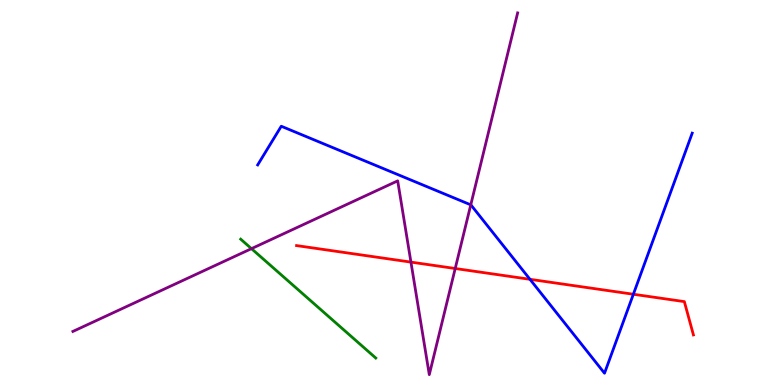[{'lines': ['blue', 'red'], 'intersections': [{'x': 6.84, 'y': 2.75}, {'x': 8.17, 'y': 2.36}]}, {'lines': ['green', 'red'], 'intersections': []}, {'lines': ['purple', 'red'], 'intersections': [{'x': 5.3, 'y': 3.19}, {'x': 5.87, 'y': 3.03}]}, {'lines': ['blue', 'green'], 'intersections': []}, {'lines': ['blue', 'purple'], 'intersections': [{'x': 6.07, 'y': 4.68}]}, {'lines': ['green', 'purple'], 'intersections': [{'x': 3.24, 'y': 3.54}]}]